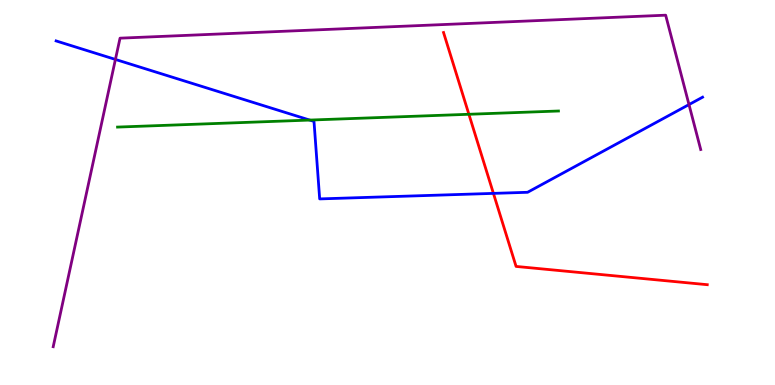[{'lines': ['blue', 'red'], 'intersections': [{'x': 6.37, 'y': 4.98}]}, {'lines': ['green', 'red'], 'intersections': [{'x': 6.05, 'y': 7.03}]}, {'lines': ['purple', 'red'], 'intersections': []}, {'lines': ['blue', 'green'], 'intersections': [{'x': 4.0, 'y': 6.88}]}, {'lines': ['blue', 'purple'], 'intersections': [{'x': 1.49, 'y': 8.46}, {'x': 8.89, 'y': 7.28}]}, {'lines': ['green', 'purple'], 'intersections': []}]